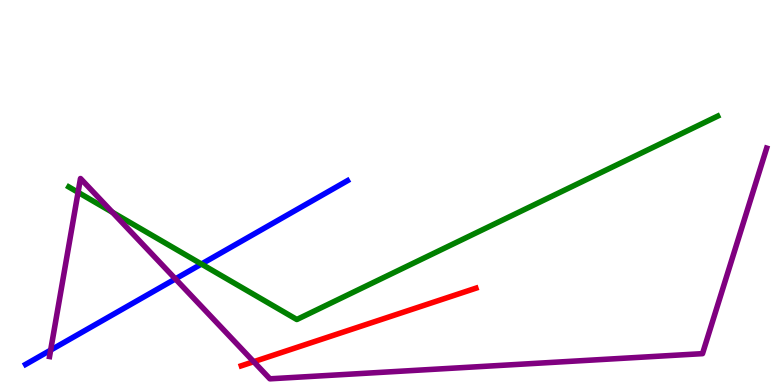[{'lines': ['blue', 'red'], 'intersections': []}, {'lines': ['green', 'red'], 'intersections': []}, {'lines': ['purple', 'red'], 'intersections': [{'x': 3.27, 'y': 0.605}]}, {'lines': ['blue', 'green'], 'intersections': [{'x': 2.6, 'y': 3.14}]}, {'lines': ['blue', 'purple'], 'intersections': [{'x': 0.654, 'y': 0.906}, {'x': 2.26, 'y': 2.76}]}, {'lines': ['green', 'purple'], 'intersections': [{'x': 1.01, 'y': 5.0}, {'x': 1.45, 'y': 4.49}]}]